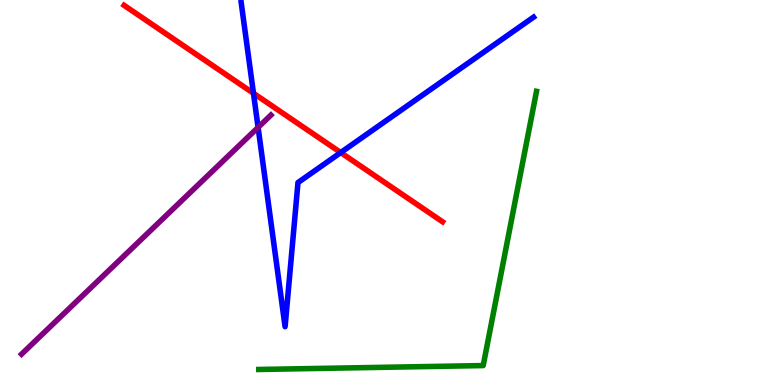[{'lines': ['blue', 'red'], 'intersections': [{'x': 3.27, 'y': 7.58}, {'x': 4.4, 'y': 6.04}]}, {'lines': ['green', 'red'], 'intersections': []}, {'lines': ['purple', 'red'], 'intersections': []}, {'lines': ['blue', 'green'], 'intersections': []}, {'lines': ['blue', 'purple'], 'intersections': [{'x': 3.33, 'y': 6.69}]}, {'lines': ['green', 'purple'], 'intersections': []}]